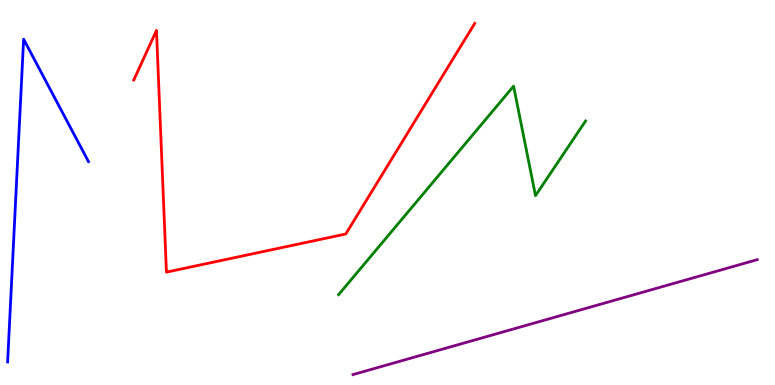[{'lines': ['blue', 'red'], 'intersections': []}, {'lines': ['green', 'red'], 'intersections': []}, {'lines': ['purple', 'red'], 'intersections': []}, {'lines': ['blue', 'green'], 'intersections': []}, {'lines': ['blue', 'purple'], 'intersections': []}, {'lines': ['green', 'purple'], 'intersections': []}]